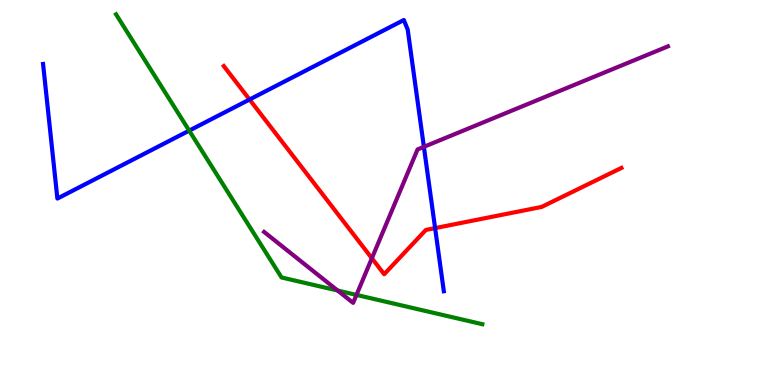[{'lines': ['blue', 'red'], 'intersections': [{'x': 3.22, 'y': 7.42}, {'x': 5.61, 'y': 4.08}]}, {'lines': ['green', 'red'], 'intersections': []}, {'lines': ['purple', 'red'], 'intersections': [{'x': 4.8, 'y': 3.29}]}, {'lines': ['blue', 'green'], 'intersections': [{'x': 2.44, 'y': 6.61}]}, {'lines': ['blue', 'purple'], 'intersections': [{'x': 5.47, 'y': 6.19}]}, {'lines': ['green', 'purple'], 'intersections': [{'x': 4.36, 'y': 2.45}, {'x': 4.6, 'y': 2.34}]}]